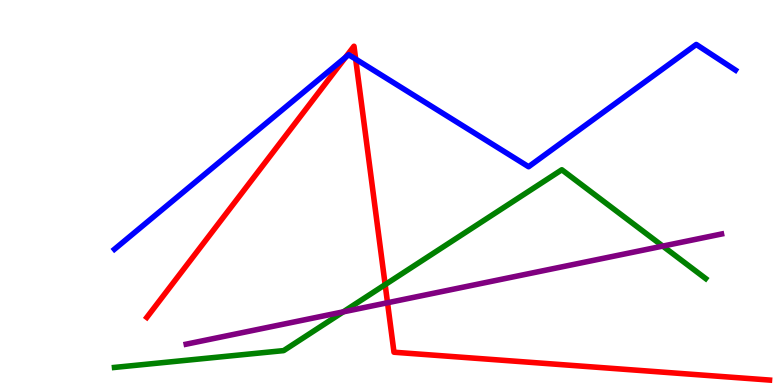[{'lines': ['blue', 'red'], 'intersections': [{'x': 4.46, 'y': 8.51}, {'x': 4.59, 'y': 8.47}]}, {'lines': ['green', 'red'], 'intersections': [{'x': 4.97, 'y': 2.61}]}, {'lines': ['purple', 'red'], 'intersections': [{'x': 5.0, 'y': 2.14}]}, {'lines': ['blue', 'green'], 'intersections': []}, {'lines': ['blue', 'purple'], 'intersections': []}, {'lines': ['green', 'purple'], 'intersections': [{'x': 4.43, 'y': 1.9}, {'x': 8.55, 'y': 3.61}]}]